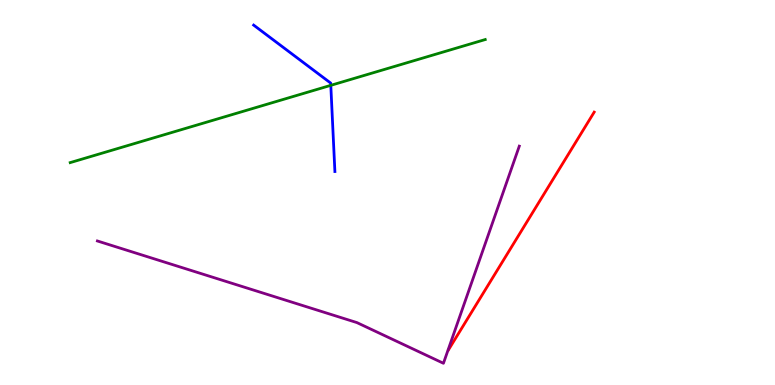[{'lines': ['blue', 'red'], 'intersections': []}, {'lines': ['green', 'red'], 'intersections': []}, {'lines': ['purple', 'red'], 'intersections': []}, {'lines': ['blue', 'green'], 'intersections': [{'x': 4.27, 'y': 7.78}]}, {'lines': ['blue', 'purple'], 'intersections': []}, {'lines': ['green', 'purple'], 'intersections': []}]